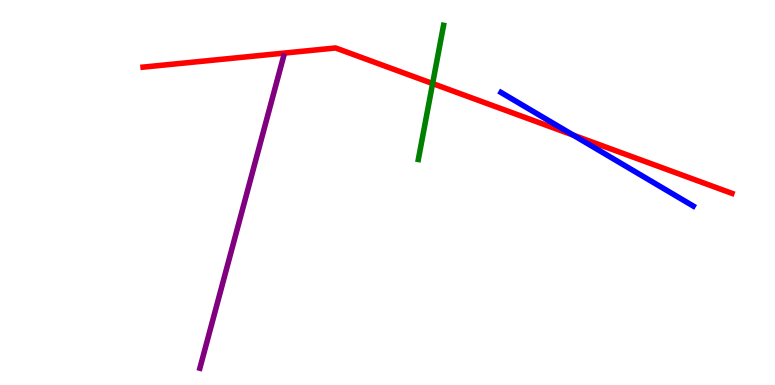[{'lines': ['blue', 'red'], 'intersections': [{'x': 7.4, 'y': 6.49}]}, {'lines': ['green', 'red'], 'intersections': [{'x': 5.58, 'y': 7.83}]}, {'lines': ['purple', 'red'], 'intersections': []}, {'lines': ['blue', 'green'], 'intersections': []}, {'lines': ['blue', 'purple'], 'intersections': []}, {'lines': ['green', 'purple'], 'intersections': []}]